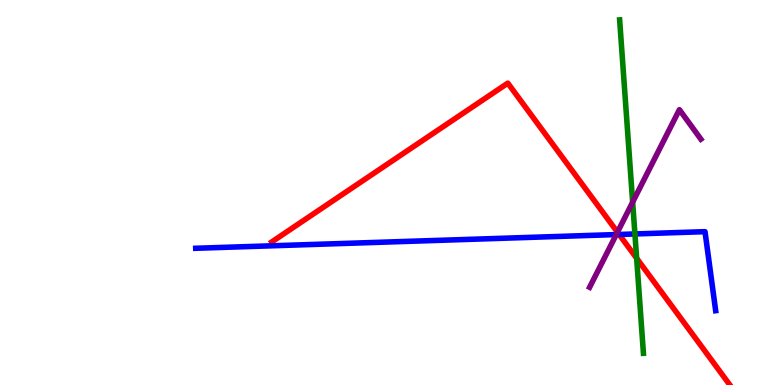[{'lines': ['blue', 'red'], 'intersections': [{'x': 7.99, 'y': 3.91}]}, {'lines': ['green', 'red'], 'intersections': [{'x': 8.21, 'y': 3.29}]}, {'lines': ['purple', 'red'], 'intersections': [{'x': 7.97, 'y': 3.97}]}, {'lines': ['blue', 'green'], 'intersections': [{'x': 8.19, 'y': 3.92}]}, {'lines': ['blue', 'purple'], 'intersections': [{'x': 7.95, 'y': 3.91}]}, {'lines': ['green', 'purple'], 'intersections': [{'x': 8.16, 'y': 4.75}]}]